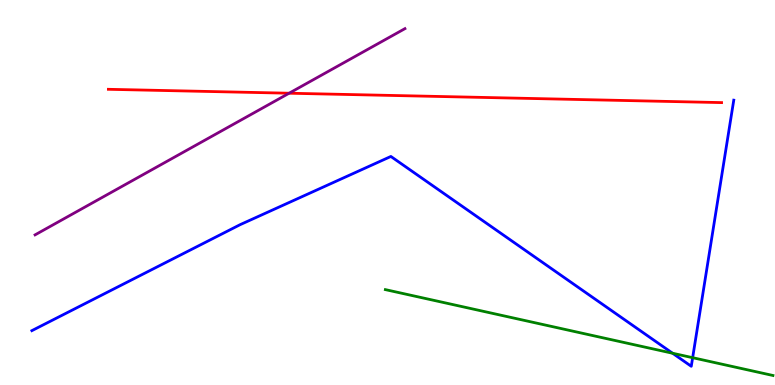[{'lines': ['blue', 'red'], 'intersections': []}, {'lines': ['green', 'red'], 'intersections': []}, {'lines': ['purple', 'red'], 'intersections': [{'x': 3.73, 'y': 7.58}]}, {'lines': ['blue', 'green'], 'intersections': [{'x': 8.68, 'y': 0.825}, {'x': 8.94, 'y': 0.709}]}, {'lines': ['blue', 'purple'], 'intersections': []}, {'lines': ['green', 'purple'], 'intersections': []}]